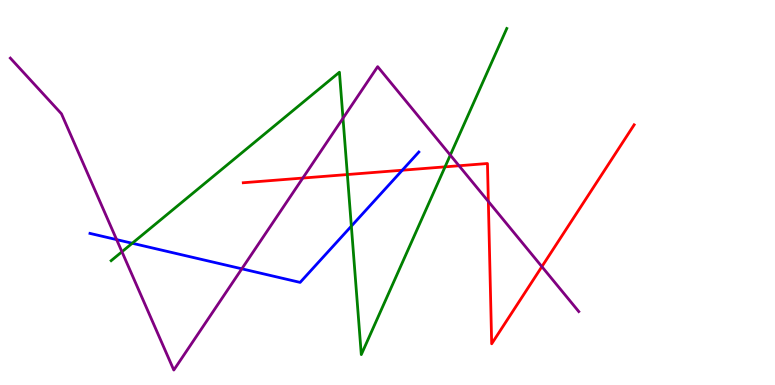[{'lines': ['blue', 'red'], 'intersections': [{'x': 5.19, 'y': 5.58}]}, {'lines': ['green', 'red'], 'intersections': [{'x': 4.48, 'y': 5.47}, {'x': 5.74, 'y': 5.67}]}, {'lines': ['purple', 'red'], 'intersections': [{'x': 3.91, 'y': 5.38}, {'x': 5.92, 'y': 5.69}, {'x': 6.3, 'y': 4.77}, {'x': 6.99, 'y': 3.07}]}, {'lines': ['blue', 'green'], 'intersections': [{'x': 1.71, 'y': 3.68}, {'x': 4.53, 'y': 4.13}]}, {'lines': ['blue', 'purple'], 'intersections': [{'x': 1.5, 'y': 3.78}, {'x': 3.12, 'y': 3.02}]}, {'lines': ['green', 'purple'], 'intersections': [{'x': 1.57, 'y': 3.46}, {'x': 4.43, 'y': 6.93}, {'x': 5.81, 'y': 5.97}]}]